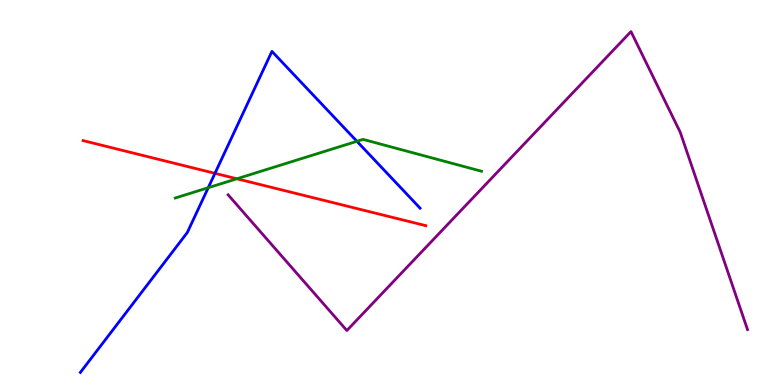[{'lines': ['blue', 'red'], 'intersections': [{'x': 2.77, 'y': 5.5}]}, {'lines': ['green', 'red'], 'intersections': [{'x': 3.06, 'y': 5.36}]}, {'lines': ['purple', 'red'], 'intersections': []}, {'lines': ['blue', 'green'], 'intersections': [{'x': 2.69, 'y': 5.12}, {'x': 4.61, 'y': 6.33}]}, {'lines': ['blue', 'purple'], 'intersections': []}, {'lines': ['green', 'purple'], 'intersections': []}]